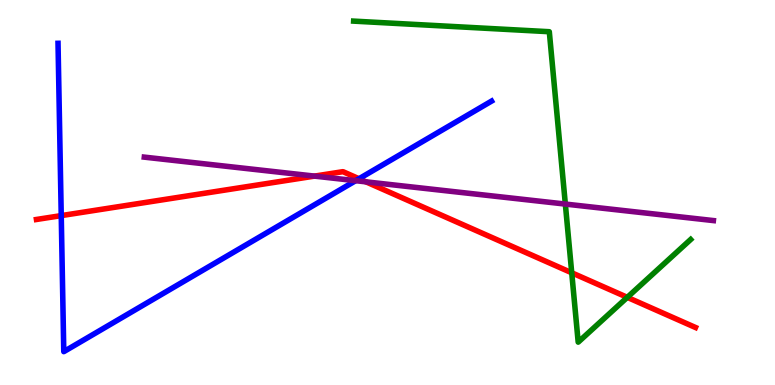[{'lines': ['blue', 'red'], 'intersections': [{'x': 0.79, 'y': 4.4}, {'x': 4.63, 'y': 5.36}]}, {'lines': ['green', 'red'], 'intersections': [{'x': 7.38, 'y': 2.91}, {'x': 8.09, 'y': 2.28}]}, {'lines': ['purple', 'red'], 'intersections': [{'x': 4.06, 'y': 5.43}, {'x': 4.72, 'y': 5.28}]}, {'lines': ['blue', 'green'], 'intersections': []}, {'lines': ['blue', 'purple'], 'intersections': [{'x': 4.59, 'y': 5.31}]}, {'lines': ['green', 'purple'], 'intersections': [{'x': 7.29, 'y': 4.7}]}]